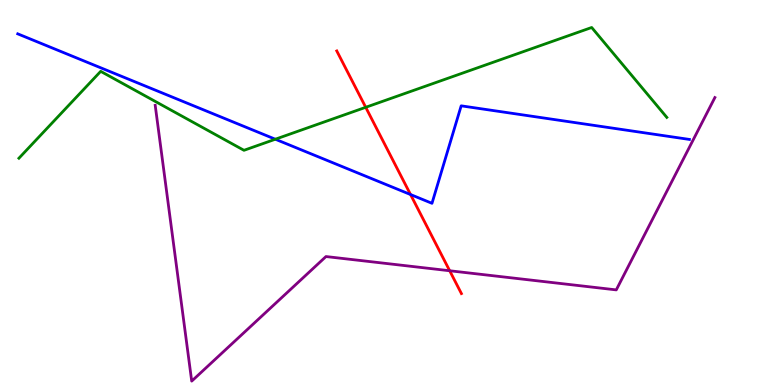[{'lines': ['blue', 'red'], 'intersections': [{'x': 5.3, 'y': 4.95}]}, {'lines': ['green', 'red'], 'intersections': [{'x': 4.72, 'y': 7.21}]}, {'lines': ['purple', 'red'], 'intersections': [{'x': 5.8, 'y': 2.97}]}, {'lines': ['blue', 'green'], 'intersections': [{'x': 3.55, 'y': 6.38}]}, {'lines': ['blue', 'purple'], 'intersections': []}, {'lines': ['green', 'purple'], 'intersections': []}]